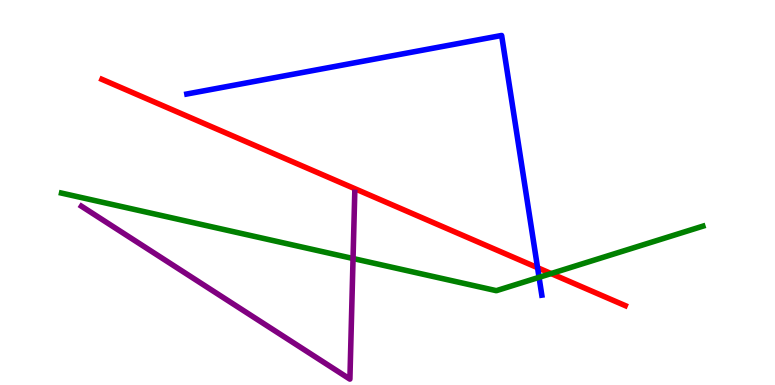[{'lines': ['blue', 'red'], 'intersections': [{'x': 6.94, 'y': 3.05}]}, {'lines': ['green', 'red'], 'intersections': [{'x': 7.11, 'y': 2.89}]}, {'lines': ['purple', 'red'], 'intersections': []}, {'lines': ['blue', 'green'], 'intersections': [{'x': 6.96, 'y': 2.8}]}, {'lines': ['blue', 'purple'], 'intersections': []}, {'lines': ['green', 'purple'], 'intersections': [{'x': 4.56, 'y': 3.29}]}]